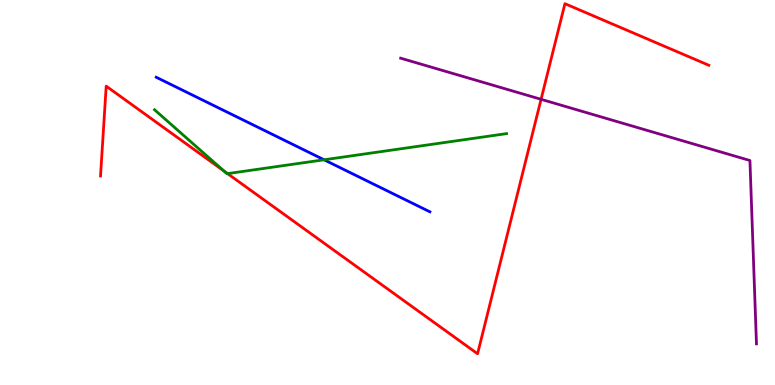[{'lines': ['blue', 'red'], 'intersections': []}, {'lines': ['green', 'red'], 'intersections': [{'x': 2.89, 'y': 5.56}, {'x': 2.94, 'y': 5.49}]}, {'lines': ['purple', 'red'], 'intersections': [{'x': 6.98, 'y': 7.42}]}, {'lines': ['blue', 'green'], 'intersections': [{'x': 4.18, 'y': 5.85}]}, {'lines': ['blue', 'purple'], 'intersections': []}, {'lines': ['green', 'purple'], 'intersections': []}]